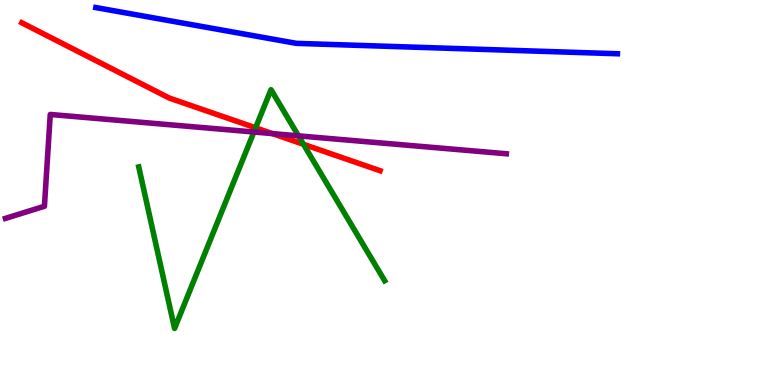[{'lines': ['blue', 'red'], 'intersections': []}, {'lines': ['green', 'red'], 'intersections': [{'x': 3.3, 'y': 6.68}, {'x': 3.92, 'y': 6.25}]}, {'lines': ['purple', 'red'], 'intersections': [{'x': 3.52, 'y': 6.53}]}, {'lines': ['blue', 'green'], 'intersections': []}, {'lines': ['blue', 'purple'], 'intersections': []}, {'lines': ['green', 'purple'], 'intersections': [{'x': 3.28, 'y': 6.57}, {'x': 3.85, 'y': 6.47}]}]